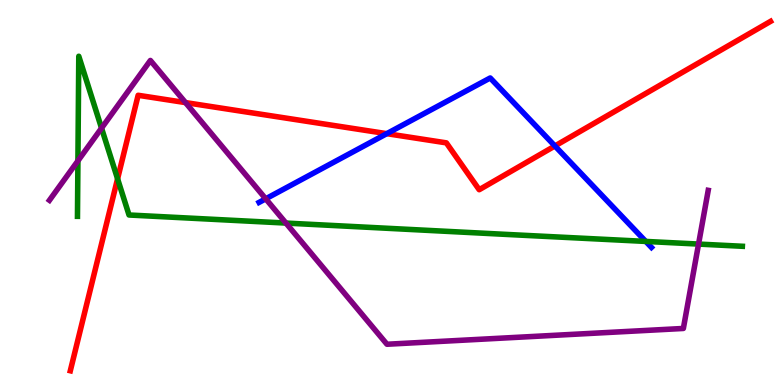[{'lines': ['blue', 'red'], 'intersections': [{'x': 4.99, 'y': 6.53}, {'x': 7.16, 'y': 6.21}]}, {'lines': ['green', 'red'], 'intersections': [{'x': 1.52, 'y': 5.36}]}, {'lines': ['purple', 'red'], 'intersections': [{'x': 2.39, 'y': 7.34}]}, {'lines': ['blue', 'green'], 'intersections': [{'x': 8.33, 'y': 3.73}]}, {'lines': ['blue', 'purple'], 'intersections': [{'x': 3.43, 'y': 4.84}]}, {'lines': ['green', 'purple'], 'intersections': [{'x': 1.01, 'y': 5.82}, {'x': 1.31, 'y': 6.67}, {'x': 3.69, 'y': 4.21}, {'x': 9.01, 'y': 3.66}]}]